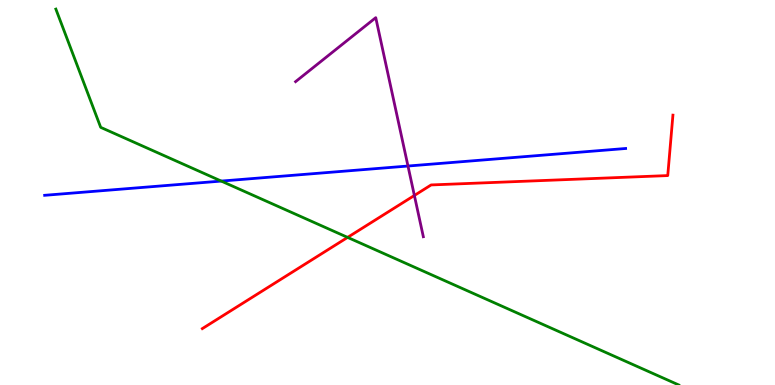[{'lines': ['blue', 'red'], 'intersections': []}, {'lines': ['green', 'red'], 'intersections': [{'x': 4.49, 'y': 3.83}]}, {'lines': ['purple', 'red'], 'intersections': [{'x': 5.35, 'y': 4.92}]}, {'lines': ['blue', 'green'], 'intersections': [{'x': 2.85, 'y': 5.3}]}, {'lines': ['blue', 'purple'], 'intersections': [{'x': 5.26, 'y': 5.69}]}, {'lines': ['green', 'purple'], 'intersections': []}]